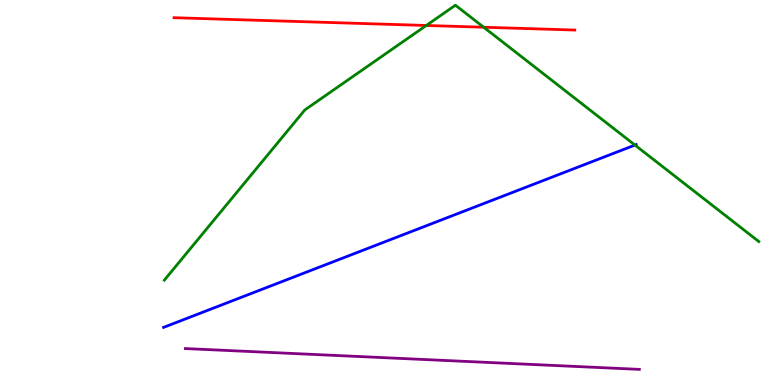[{'lines': ['blue', 'red'], 'intersections': []}, {'lines': ['green', 'red'], 'intersections': [{'x': 5.5, 'y': 9.34}, {'x': 6.24, 'y': 9.29}]}, {'lines': ['purple', 'red'], 'intersections': []}, {'lines': ['blue', 'green'], 'intersections': [{'x': 8.19, 'y': 6.23}]}, {'lines': ['blue', 'purple'], 'intersections': []}, {'lines': ['green', 'purple'], 'intersections': []}]